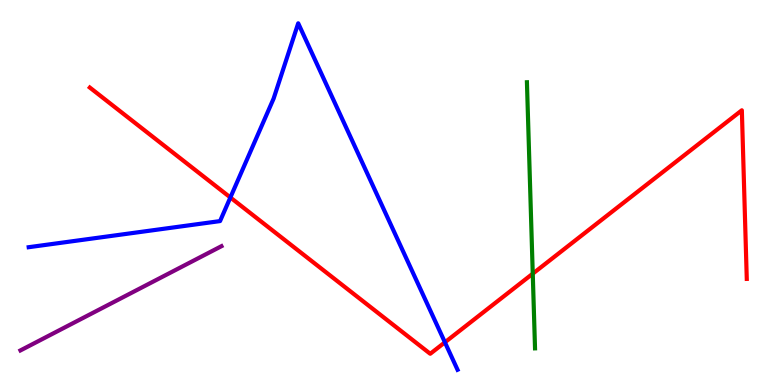[{'lines': ['blue', 'red'], 'intersections': [{'x': 2.97, 'y': 4.87}, {'x': 5.74, 'y': 1.11}]}, {'lines': ['green', 'red'], 'intersections': [{'x': 6.87, 'y': 2.89}]}, {'lines': ['purple', 'red'], 'intersections': []}, {'lines': ['blue', 'green'], 'intersections': []}, {'lines': ['blue', 'purple'], 'intersections': []}, {'lines': ['green', 'purple'], 'intersections': []}]